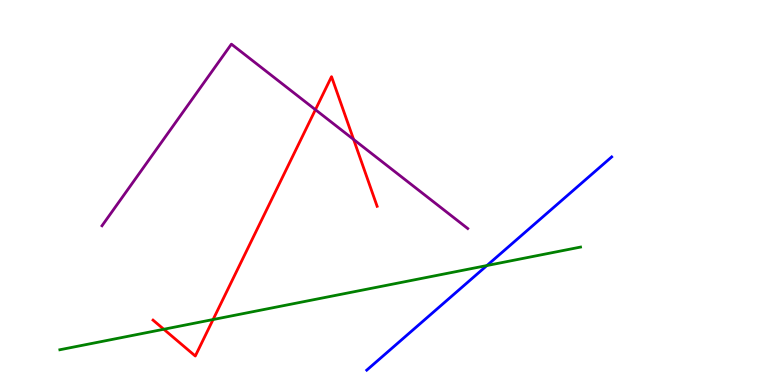[{'lines': ['blue', 'red'], 'intersections': []}, {'lines': ['green', 'red'], 'intersections': [{'x': 2.11, 'y': 1.45}, {'x': 2.75, 'y': 1.7}]}, {'lines': ['purple', 'red'], 'intersections': [{'x': 4.07, 'y': 7.15}, {'x': 4.56, 'y': 6.38}]}, {'lines': ['blue', 'green'], 'intersections': [{'x': 6.28, 'y': 3.1}]}, {'lines': ['blue', 'purple'], 'intersections': []}, {'lines': ['green', 'purple'], 'intersections': []}]